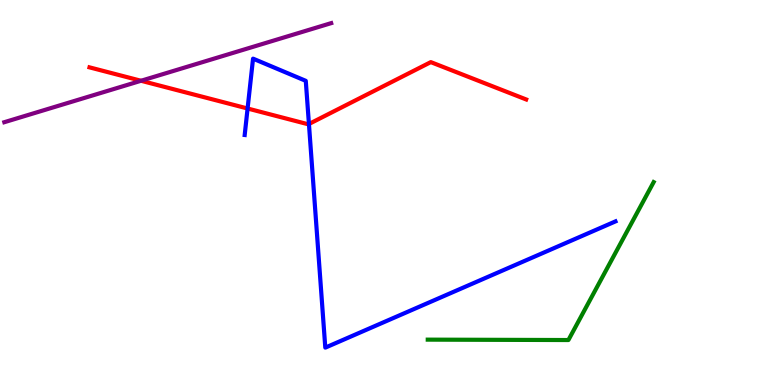[{'lines': ['blue', 'red'], 'intersections': [{'x': 3.19, 'y': 7.18}, {'x': 3.99, 'y': 6.78}]}, {'lines': ['green', 'red'], 'intersections': []}, {'lines': ['purple', 'red'], 'intersections': [{'x': 1.82, 'y': 7.9}]}, {'lines': ['blue', 'green'], 'intersections': []}, {'lines': ['blue', 'purple'], 'intersections': []}, {'lines': ['green', 'purple'], 'intersections': []}]